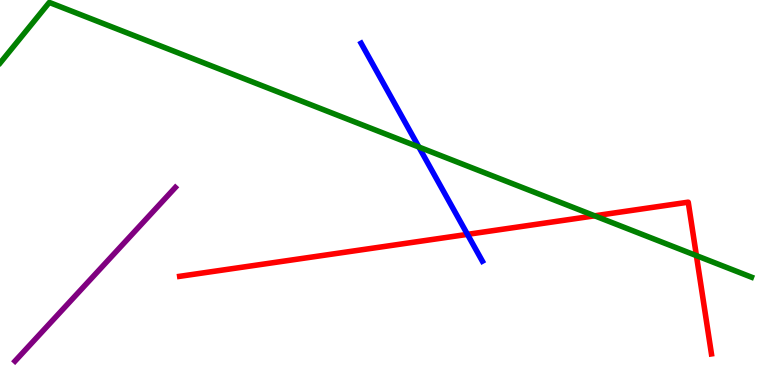[{'lines': ['blue', 'red'], 'intersections': [{'x': 6.03, 'y': 3.91}]}, {'lines': ['green', 'red'], 'intersections': [{'x': 7.67, 'y': 4.39}, {'x': 8.99, 'y': 3.36}]}, {'lines': ['purple', 'red'], 'intersections': []}, {'lines': ['blue', 'green'], 'intersections': [{'x': 5.4, 'y': 6.18}]}, {'lines': ['blue', 'purple'], 'intersections': []}, {'lines': ['green', 'purple'], 'intersections': []}]